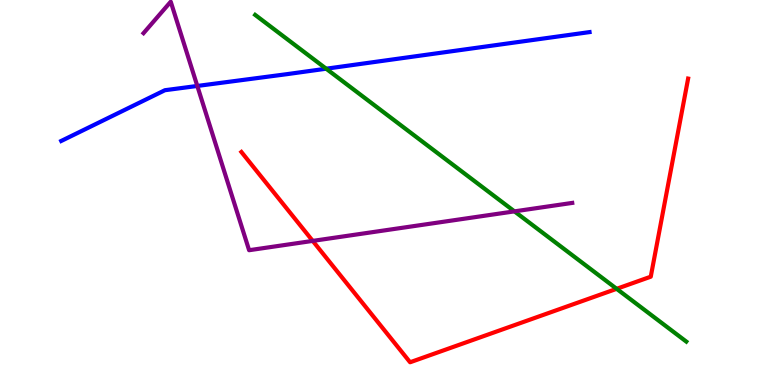[{'lines': ['blue', 'red'], 'intersections': []}, {'lines': ['green', 'red'], 'intersections': [{'x': 7.96, 'y': 2.5}]}, {'lines': ['purple', 'red'], 'intersections': [{'x': 4.04, 'y': 3.74}]}, {'lines': ['blue', 'green'], 'intersections': [{'x': 4.21, 'y': 8.22}]}, {'lines': ['blue', 'purple'], 'intersections': [{'x': 2.55, 'y': 7.77}]}, {'lines': ['green', 'purple'], 'intersections': [{'x': 6.64, 'y': 4.51}]}]